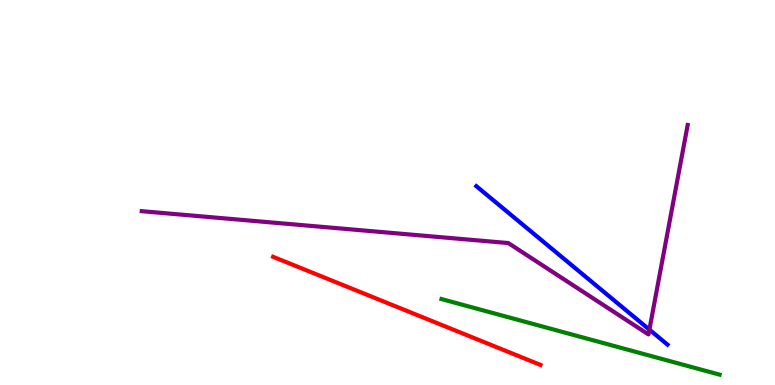[{'lines': ['blue', 'red'], 'intersections': []}, {'lines': ['green', 'red'], 'intersections': []}, {'lines': ['purple', 'red'], 'intersections': []}, {'lines': ['blue', 'green'], 'intersections': []}, {'lines': ['blue', 'purple'], 'intersections': [{'x': 8.38, 'y': 1.44}]}, {'lines': ['green', 'purple'], 'intersections': []}]